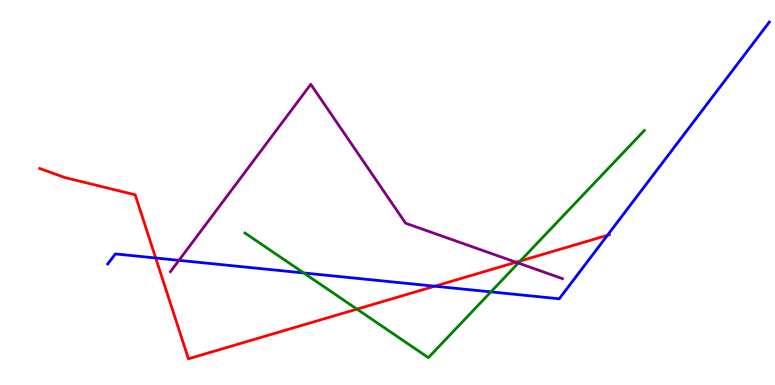[{'lines': ['blue', 'red'], 'intersections': [{'x': 2.01, 'y': 3.3}, {'x': 5.61, 'y': 2.57}, {'x': 7.84, 'y': 3.89}]}, {'lines': ['green', 'red'], 'intersections': [{'x': 4.61, 'y': 1.97}, {'x': 6.71, 'y': 3.22}]}, {'lines': ['purple', 'red'], 'intersections': [{'x': 6.66, 'y': 3.19}]}, {'lines': ['blue', 'green'], 'intersections': [{'x': 3.92, 'y': 2.91}, {'x': 6.33, 'y': 2.42}]}, {'lines': ['blue', 'purple'], 'intersections': [{'x': 2.31, 'y': 3.24}]}, {'lines': ['green', 'purple'], 'intersections': [{'x': 6.69, 'y': 3.17}]}]